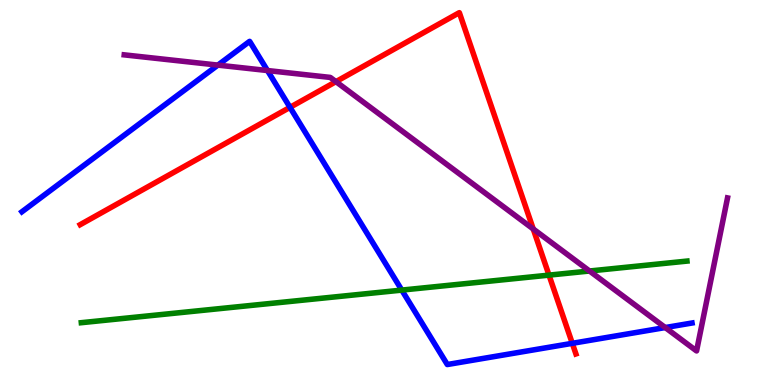[{'lines': ['blue', 'red'], 'intersections': [{'x': 3.74, 'y': 7.21}, {'x': 7.38, 'y': 1.08}]}, {'lines': ['green', 'red'], 'intersections': [{'x': 7.08, 'y': 2.85}]}, {'lines': ['purple', 'red'], 'intersections': [{'x': 4.33, 'y': 7.88}, {'x': 6.88, 'y': 4.05}]}, {'lines': ['blue', 'green'], 'intersections': [{'x': 5.18, 'y': 2.46}]}, {'lines': ['blue', 'purple'], 'intersections': [{'x': 2.81, 'y': 8.31}, {'x': 3.45, 'y': 8.17}, {'x': 8.58, 'y': 1.49}]}, {'lines': ['green', 'purple'], 'intersections': [{'x': 7.61, 'y': 2.96}]}]